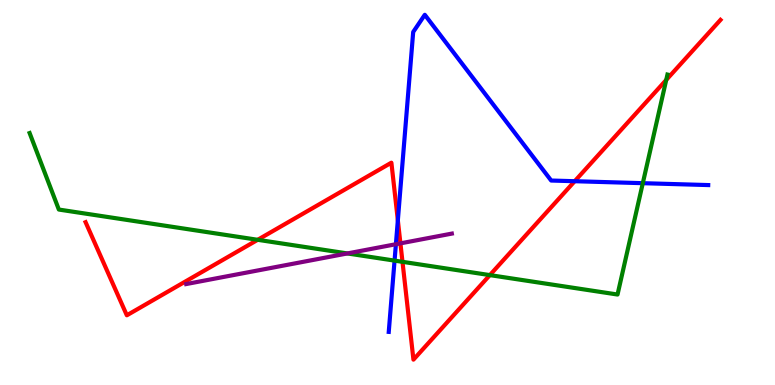[{'lines': ['blue', 'red'], 'intersections': [{'x': 5.13, 'y': 4.28}, {'x': 7.42, 'y': 5.29}]}, {'lines': ['green', 'red'], 'intersections': [{'x': 3.33, 'y': 3.77}, {'x': 5.19, 'y': 3.2}, {'x': 6.32, 'y': 2.85}, {'x': 8.6, 'y': 7.92}]}, {'lines': ['purple', 'red'], 'intersections': [{'x': 5.17, 'y': 3.68}]}, {'lines': ['blue', 'green'], 'intersections': [{'x': 5.09, 'y': 3.23}, {'x': 8.29, 'y': 5.24}]}, {'lines': ['blue', 'purple'], 'intersections': [{'x': 5.11, 'y': 3.66}]}, {'lines': ['green', 'purple'], 'intersections': [{'x': 4.48, 'y': 3.42}]}]